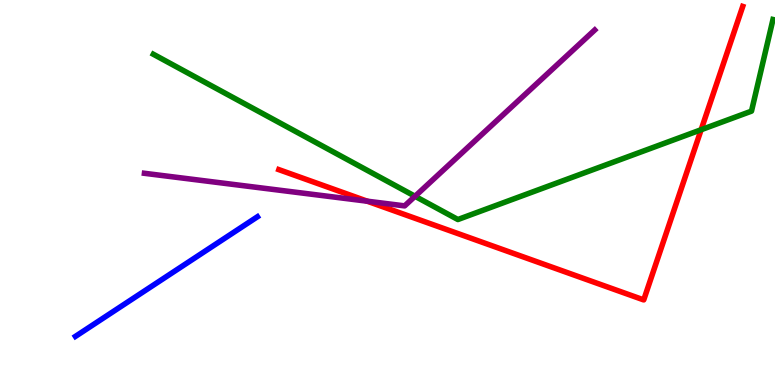[{'lines': ['blue', 'red'], 'intersections': []}, {'lines': ['green', 'red'], 'intersections': [{'x': 9.05, 'y': 6.63}]}, {'lines': ['purple', 'red'], 'intersections': [{'x': 4.74, 'y': 4.77}]}, {'lines': ['blue', 'green'], 'intersections': []}, {'lines': ['blue', 'purple'], 'intersections': []}, {'lines': ['green', 'purple'], 'intersections': [{'x': 5.36, 'y': 4.9}]}]